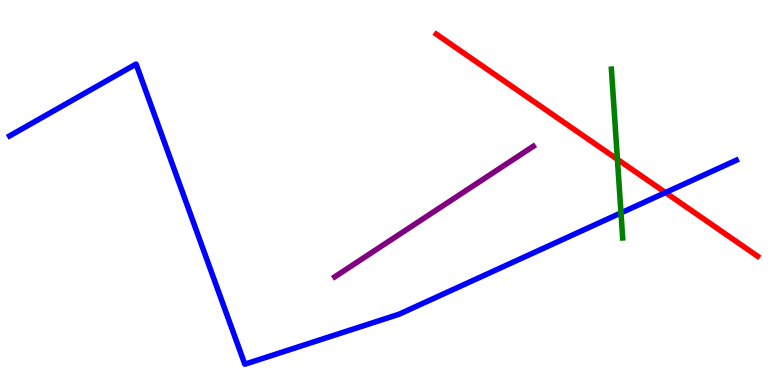[{'lines': ['blue', 'red'], 'intersections': [{'x': 8.59, 'y': 5.0}]}, {'lines': ['green', 'red'], 'intersections': [{'x': 7.97, 'y': 5.86}]}, {'lines': ['purple', 'red'], 'intersections': []}, {'lines': ['blue', 'green'], 'intersections': [{'x': 8.01, 'y': 4.47}]}, {'lines': ['blue', 'purple'], 'intersections': []}, {'lines': ['green', 'purple'], 'intersections': []}]